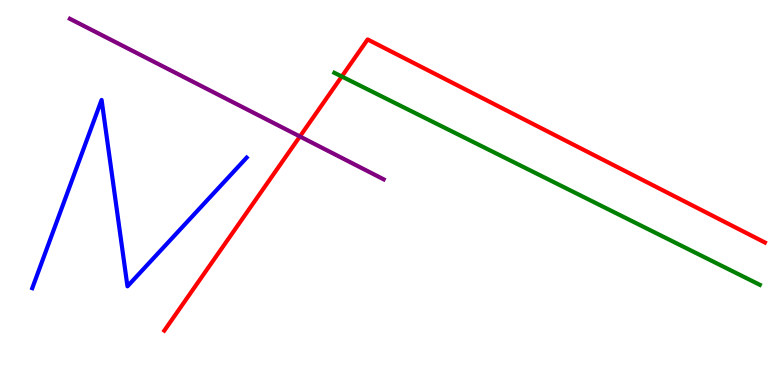[{'lines': ['blue', 'red'], 'intersections': []}, {'lines': ['green', 'red'], 'intersections': [{'x': 4.41, 'y': 8.01}]}, {'lines': ['purple', 'red'], 'intersections': [{'x': 3.87, 'y': 6.46}]}, {'lines': ['blue', 'green'], 'intersections': []}, {'lines': ['blue', 'purple'], 'intersections': []}, {'lines': ['green', 'purple'], 'intersections': []}]